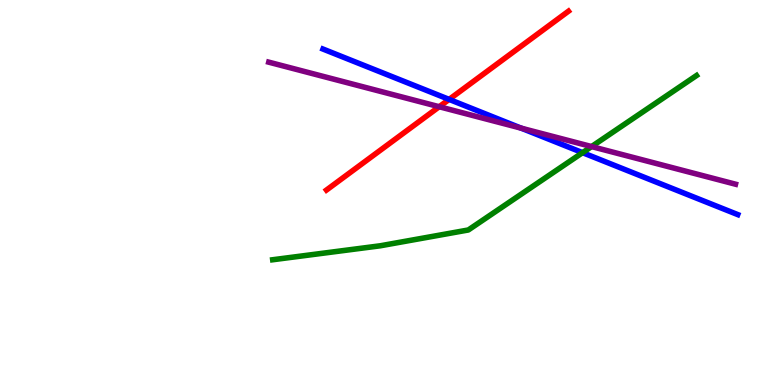[{'lines': ['blue', 'red'], 'intersections': [{'x': 5.8, 'y': 7.42}]}, {'lines': ['green', 'red'], 'intersections': []}, {'lines': ['purple', 'red'], 'intersections': [{'x': 5.67, 'y': 7.23}]}, {'lines': ['blue', 'green'], 'intersections': [{'x': 7.52, 'y': 6.03}]}, {'lines': ['blue', 'purple'], 'intersections': [{'x': 6.73, 'y': 6.67}]}, {'lines': ['green', 'purple'], 'intersections': [{'x': 7.63, 'y': 6.19}]}]